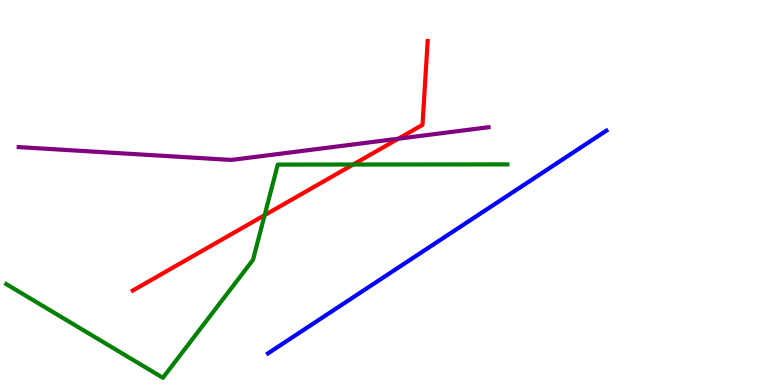[{'lines': ['blue', 'red'], 'intersections': []}, {'lines': ['green', 'red'], 'intersections': [{'x': 3.41, 'y': 4.41}, {'x': 4.56, 'y': 5.73}]}, {'lines': ['purple', 'red'], 'intersections': [{'x': 5.14, 'y': 6.4}]}, {'lines': ['blue', 'green'], 'intersections': []}, {'lines': ['blue', 'purple'], 'intersections': []}, {'lines': ['green', 'purple'], 'intersections': []}]